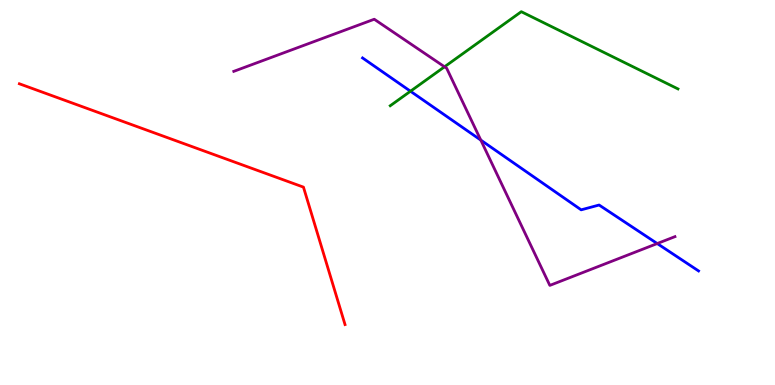[{'lines': ['blue', 'red'], 'intersections': []}, {'lines': ['green', 'red'], 'intersections': []}, {'lines': ['purple', 'red'], 'intersections': []}, {'lines': ['blue', 'green'], 'intersections': [{'x': 5.3, 'y': 7.63}]}, {'lines': ['blue', 'purple'], 'intersections': [{'x': 6.2, 'y': 6.36}, {'x': 8.48, 'y': 3.67}]}, {'lines': ['green', 'purple'], 'intersections': [{'x': 5.74, 'y': 8.27}]}]